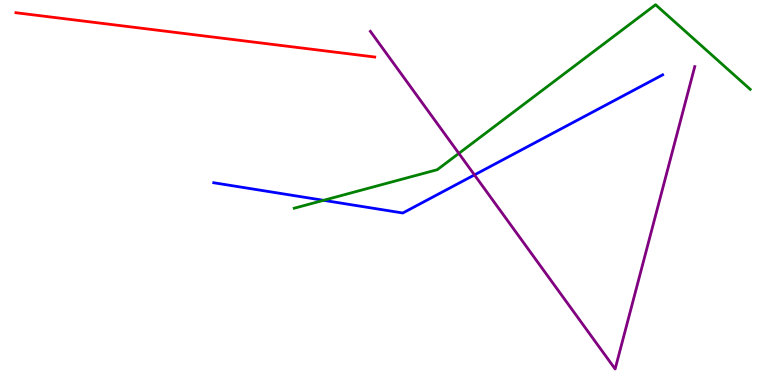[{'lines': ['blue', 'red'], 'intersections': []}, {'lines': ['green', 'red'], 'intersections': []}, {'lines': ['purple', 'red'], 'intersections': []}, {'lines': ['blue', 'green'], 'intersections': [{'x': 4.17, 'y': 4.8}]}, {'lines': ['blue', 'purple'], 'intersections': [{'x': 6.12, 'y': 5.46}]}, {'lines': ['green', 'purple'], 'intersections': [{'x': 5.92, 'y': 6.02}]}]